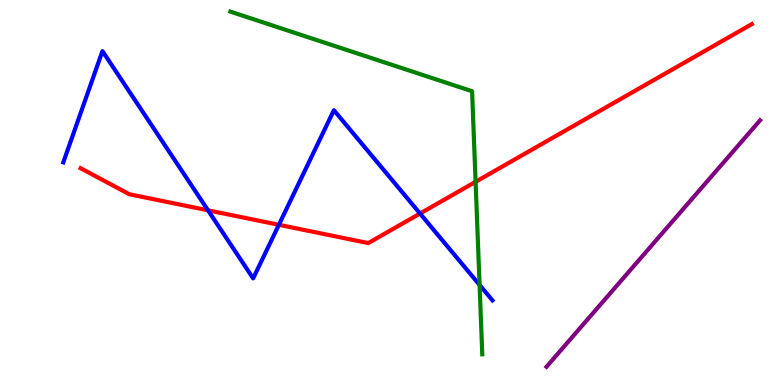[{'lines': ['blue', 'red'], 'intersections': [{'x': 2.68, 'y': 4.54}, {'x': 3.6, 'y': 4.16}, {'x': 5.42, 'y': 4.45}]}, {'lines': ['green', 'red'], 'intersections': [{'x': 6.14, 'y': 5.28}]}, {'lines': ['purple', 'red'], 'intersections': []}, {'lines': ['blue', 'green'], 'intersections': [{'x': 6.19, 'y': 2.6}]}, {'lines': ['blue', 'purple'], 'intersections': []}, {'lines': ['green', 'purple'], 'intersections': []}]